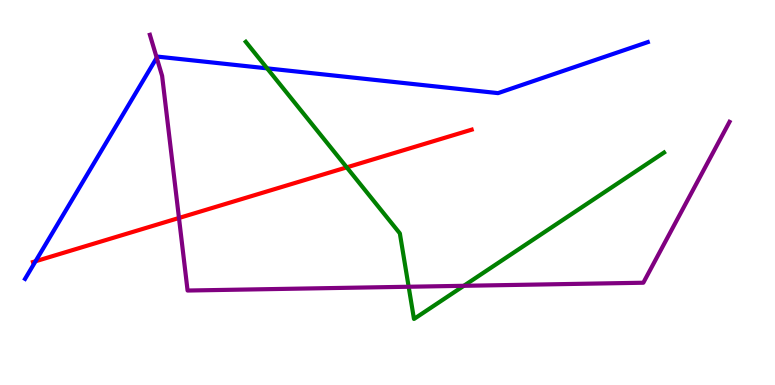[{'lines': ['blue', 'red'], 'intersections': [{'x': 0.459, 'y': 3.21}]}, {'lines': ['green', 'red'], 'intersections': [{'x': 4.47, 'y': 5.65}]}, {'lines': ['purple', 'red'], 'intersections': [{'x': 2.31, 'y': 4.34}]}, {'lines': ['blue', 'green'], 'intersections': [{'x': 3.45, 'y': 8.22}]}, {'lines': ['blue', 'purple'], 'intersections': [{'x': 2.02, 'y': 8.5}]}, {'lines': ['green', 'purple'], 'intersections': [{'x': 5.27, 'y': 2.55}, {'x': 5.98, 'y': 2.58}]}]